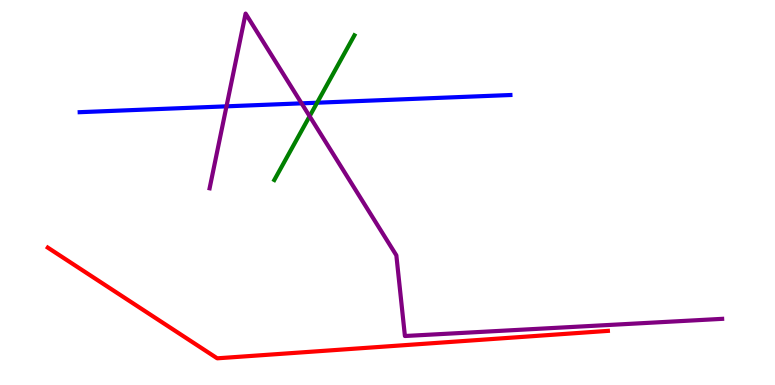[{'lines': ['blue', 'red'], 'intersections': []}, {'lines': ['green', 'red'], 'intersections': []}, {'lines': ['purple', 'red'], 'intersections': []}, {'lines': ['blue', 'green'], 'intersections': [{'x': 4.09, 'y': 7.33}]}, {'lines': ['blue', 'purple'], 'intersections': [{'x': 2.92, 'y': 7.24}, {'x': 3.89, 'y': 7.32}]}, {'lines': ['green', 'purple'], 'intersections': [{'x': 4.0, 'y': 6.98}]}]